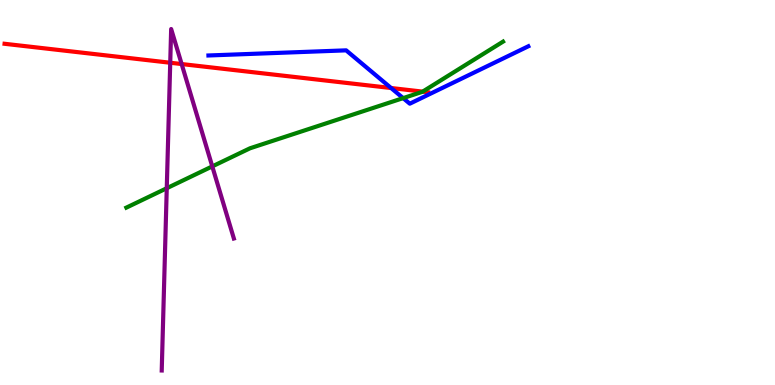[{'lines': ['blue', 'red'], 'intersections': [{'x': 5.05, 'y': 7.71}]}, {'lines': ['green', 'red'], 'intersections': [{'x': 5.45, 'y': 7.62}]}, {'lines': ['purple', 'red'], 'intersections': [{'x': 2.2, 'y': 8.37}, {'x': 2.34, 'y': 8.34}]}, {'lines': ['blue', 'green'], 'intersections': [{'x': 5.2, 'y': 7.45}]}, {'lines': ['blue', 'purple'], 'intersections': []}, {'lines': ['green', 'purple'], 'intersections': [{'x': 2.15, 'y': 5.11}, {'x': 2.74, 'y': 5.68}]}]